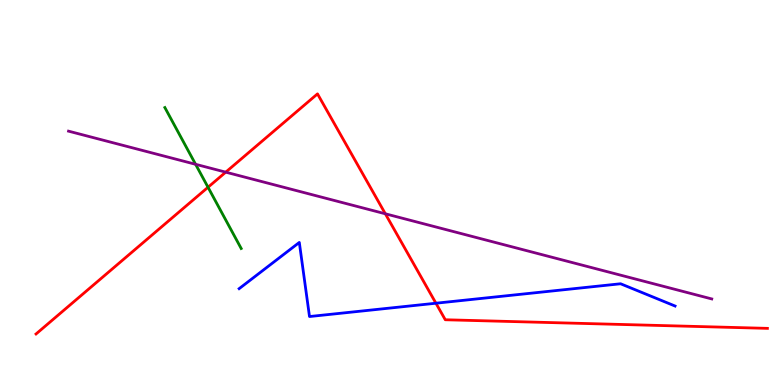[{'lines': ['blue', 'red'], 'intersections': [{'x': 5.62, 'y': 2.12}]}, {'lines': ['green', 'red'], 'intersections': [{'x': 2.68, 'y': 5.14}]}, {'lines': ['purple', 'red'], 'intersections': [{'x': 2.91, 'y': 5.53}, {'x': 4.97, 'y': 4.45}]}, {'lines': ['blue', 'green'], 'intersections': []}, {'lines': ['blue', 'purple'], 'intersections': []}, {'lines': ['green', 'purple'], 'intersections': [{'x': 2.52, 'y': 5.73}]}]